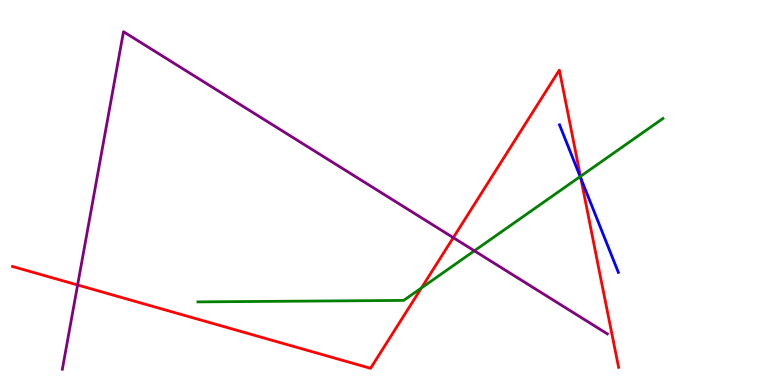[{'lines': ['blue', 'red'], 'intersections': [{'x': 7.5, 'y': 5.37}]}, {'lines': ['green', 'red'], 'intersections': [{'x': 5.44, 'y': 2.52}, {'x': 7.49, 'y': 5.42}]}, {'lines': ['purple', 'red'], 'intersections': [{'x': 1.0, 'y': 2.6}, {'x': 5.85, 'y': 3.83}]}, {'lines': ['blue', 'green'], 'intersections': [{'x': 7.49, 'y': 5.41}]}, {'lines': ['blue', 'purple'], 'intersections': []}, {'lines': ['green', 'purple'], 'intersections': [{'x': 6.12, 'y': 3.49}]}]